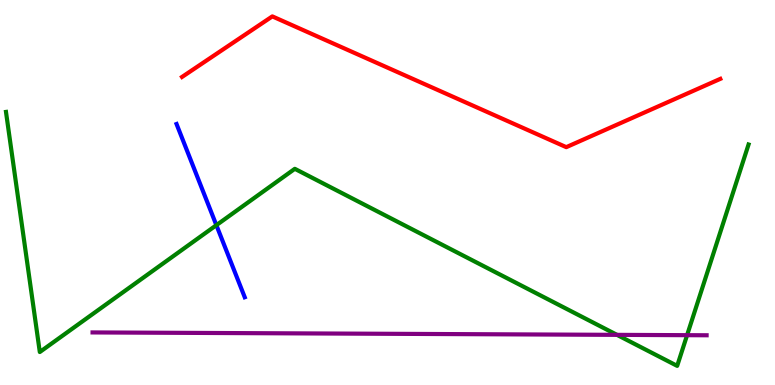[{'lines': ['blue', 'red'], 'intersections': []}, {'lines': ['green', 'red'], 'intersections': []}, {'lines': ['purple', 'red'], 'intersections': []}, {'lines': ['blue', 'green'], 'intersections': [{'x': 2.79, 'y': 4.15}]}, {'lines': ['blue', 'purple'], 'intersections': []}, {'lines': ['green', 'purple'], 'intersections': [{'x': 7.96, 'y': 1.3}, {'x': 8.87, 'y': 1.29}]}]